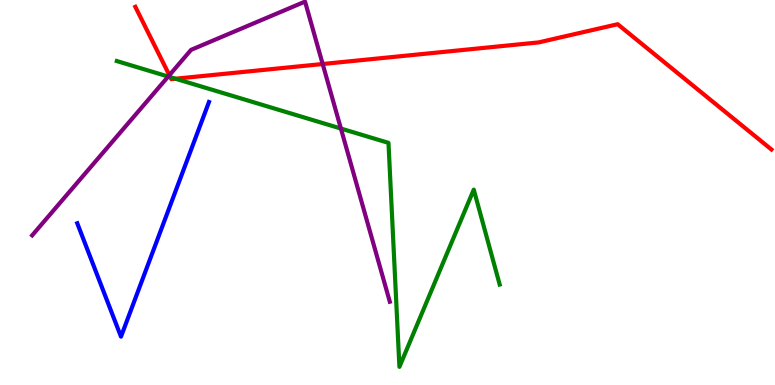[{'lines': ['blue', 'red'], 'intersections': []}, {'lines': ['green', 'red'], 'intersections': [{'x': 2.2, 'y': 8.0}, {'x': 2.26, 'y': 7.96}]}, {'lines': ['purple', 'red'], 'intersections': [{'x': 2.19, 'y': 8.05}, {'x': 4.16, 'y': 8.34}]}, {'lines': ['blue', 'green'], 'intersections': []}, {'lines': ['blue', 'purple'], 'intersections': []}, {'lines': ['green', 'purple'], 'intersections': [{'x': 2.17, 'y': 8.01}, {'x': 4.4, 'y': 6.66}]}]